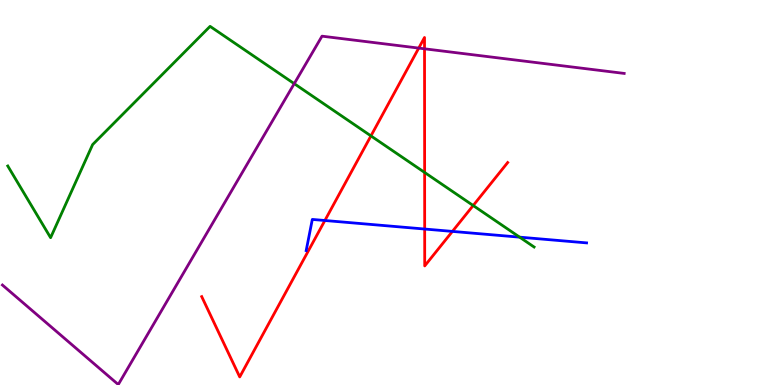[{'lines': ['blue', 'red'], 'intersections': [{'x': 4.19, 'y': 4.27}, {'x': 5.48, 'y': 4.05}, {'x': 5.84, 'y': 3.99}]}, {'lines': ['green', 'red'], 'intersections': [{'x': 4.79, 'y': 6.47}, {'x': 5.48, 'y': 5.52}, {'x': 6.11, 'y': 4.66}]}, {'lines': ['purple', 'red'], 'intersections': [{'x': 5.4, 'y': 8.75}, {'x': 5.48, 'y': 8.73}]}, {'lines': ['blue', 'green'], 'intersections': [{'x': 6.7, 'y': 3.84}]}, {'lines': ['blue', 'purple'], 'intersections': []}, {'lines': ['green', 'purple'], 'intersections': [{'x': 3.8, 'y': 7.83}]}]